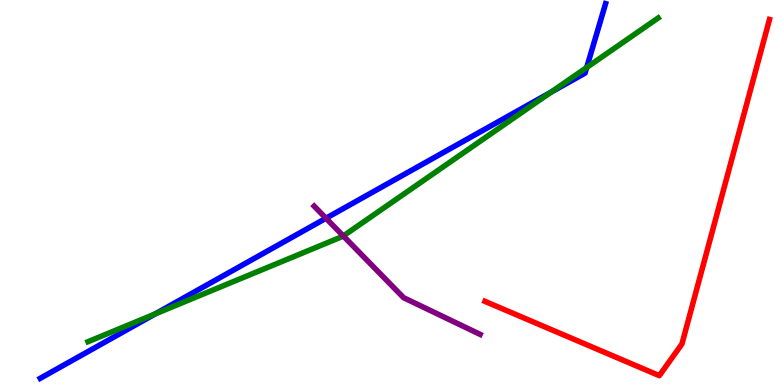[{'lines': ['blue', 'red'], 'intersections': []}, {'lines': ['green', 'red'], 'intersections': []}, {'lines': ['purple', 'red'], 'intersections': []}, {'lines': ['blue', 'green'], 'intersections': [{'x': 2.0, 'y': 1.85}, {'x': 7.11, 'y': 7.6}, {'x': 7.57, 'y': 8.25}]}, {'lines': ['blue', 'purple'], 'intersections': [{'x': 4.21, 'y': 4.33}]}, {'lines': ['green', 'purple'], 'intersections': [{'x': 4.43, 'y': 3.87}]}]